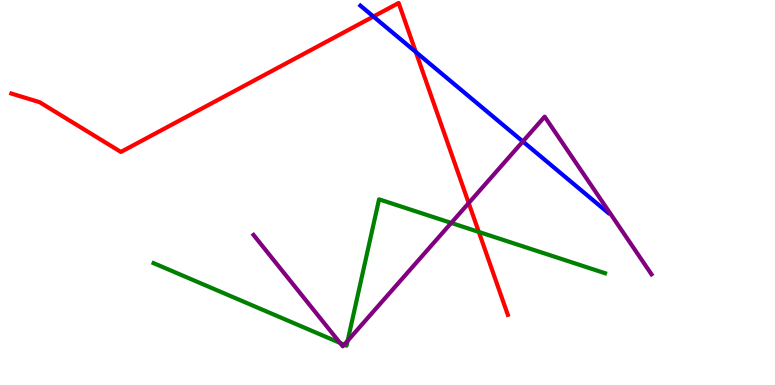[{'lines': ['blue', 'red'], 'intersections': [{'x': 4.82, 'y': 9.57}, {'x': 5.37, 'y': 8.65}]}, {'lines': ['green', 'red'], 'intersections': [{'x': 6.18, 'y': 3.98}]}, {'lines': ['purple', 'red'], 'intersections': [{'x': 6.05, 'y': 4.73}]}, {'lines': ['blue', 'green'], 'intersections': []}, {'lines': ['blue', 'purple'], 'intersections': [{'x': 6.75, 'y': 6.33}]}, {'lines': ['green', 'purple'], 'intersections': [{'x': 4.39, 'y': 1.09}, {'x': 4.44, 'y': 1.05}, {'x': 4.49, 'y': 1.15}, {'x': 5.82, 'y': 4.21}]}]